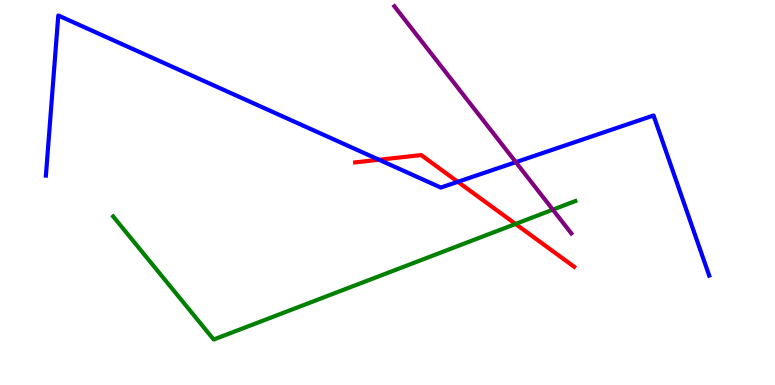[{'lines': ['blue', 'red'], 'intersections': [{'x': 4.89, 'y': 5.85}, {'x': 5.91, 'y': 5.28}]}, {'lines': ['green', 'red'], 'intersections': [{'x': 6.65, 'y': 4.18}]}, {'lines': ['purple', 'red'], 'intersections': []}, {'lines': ['blue', 'green'], 'intersections': []}, {'lines': ['blue', 'purple'], 'intersections': [{'x': 6.66, 'y': 5.79}]}, {'lines': ['green', 'purple'], 'intersections': [{'x': 7.13, 'y': 4.55}]}]